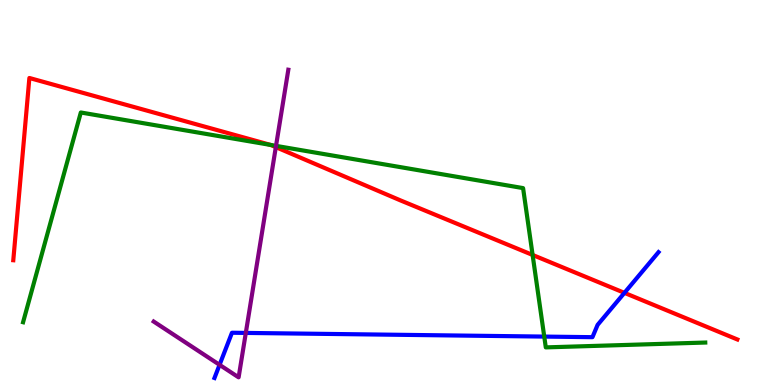[{'lines': ['blue', 'red'], 'intersections': [{'x': 8.06, 'y': 2.39}]}, {'lines': ['green', 'red'], 'intersections': [{'x': 3.49, 'y': 6.23}, {'x': 6.87, 'y': 3.38}]}, {'lines': ['purple', 'red'], 'intersections': [{'x': 3.56, 'y': 6.18}]}, {'lines': ['blue', 'green'], 'intersections': [{'x': 7.02, 'y': 1.26}]}, {'lines': ['blue', 'purple'], 'intersections': [{'x': 2.83, 'y': 0.524}, {'x': 3.17, 'y': 1.35}]}, {'lines': ['green', 'purple'], 'intersections': [{'x': 3.56, 'y': 6.21}]}]